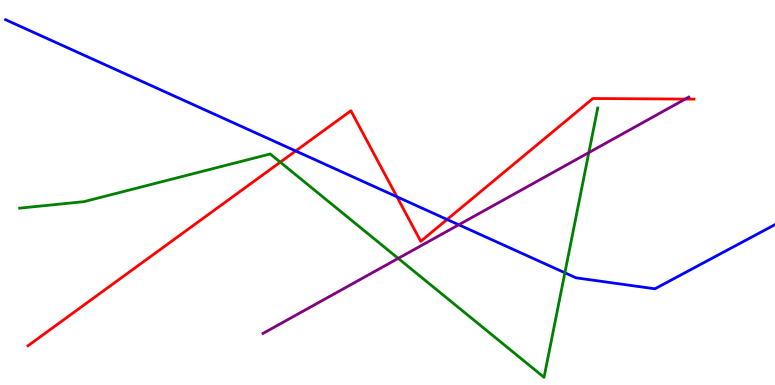[{'lines': ['blue', 'red'], 'intersections': [{'x': 3.82, 'y': 6.08}, {'x': 5.12, 'y': 4.89}, {'x': 5.77, 'y': 4.3}]}, {'lines': ['green', 'red'], 'intersections': [{'x': 3.62, 'y': 5.79}]}, {'lines': ['purple', 'red'], 'intersections': [{'x': 8.84, 'y': 7.43}]}, {'lines': ['blue', 'green'], 'intersections': [{'x': 7.29, 'y': 2.91}]}, {'lines': ['blue', 'purple'], 'intersections': [{'x': 5.92, 'y': 4.16}]}, {'lines': ['green', 'purple'], 'intersections': [{'x': 5.14, 'y': 3.29}, {'x': 7.6, 'y': 6.04}]}]